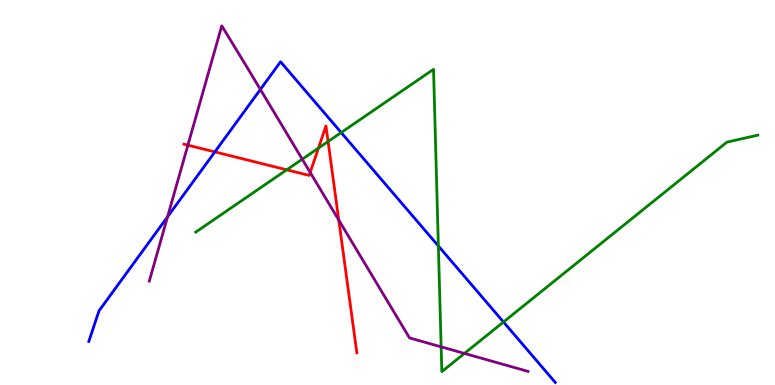[{'lines': ['blue', 'red'], 'intersections': [{'x': 2.77, 'y': 6.05}]}, {'lines': ['green', 'red'], 'intersections': [{'x': 3.7, 'y': 5.59}, {'x': 4.11, 'y': 6.15}, {'x': 4.23, 'y': 6.32}]}, {'lines': ['purple', 'red'], 'intersections': [{'x': 2.42, 'y': 6.23}, {'x': 4.0, 'y': 5.52}, {'x': 4.37, 'y': 4.28}]}, {'lines': ['blue', 'green'], 'intersections': [{'x': 4.4, 'y': 6.56}, {'x': 5.66, 'y': 3.61}, {'x': 6.5, 'y': 1.64}]}, {'lines': ['blue', 'purple'], 'intersections': [{'x': 2.16, 'y': 4.37}, {'x': 3.36, 'y': 7.68}]}, {'lines': ['green', 'purple'], 'intersections': [{'x': 3.9, 'y': 5.87}, {'x': 5.69, 'y': 0.991}, {'x': 5.99, 'y': 0.82}]}]